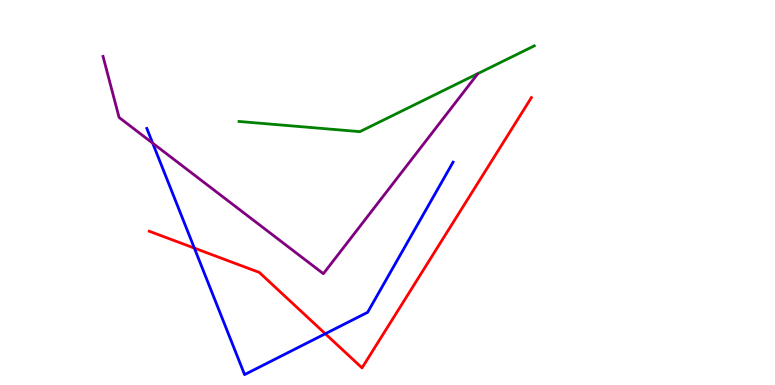[{'lines': ['blue', 'red'], 'intersections': [{'x': 2.51, 'y': 3.56}, {'x': 4.2, 'y': 1.33}]}, {'lines': ['green', 'red'], 'intersections': []}, {'lines': ['purple', 'red'], 'intersections': []}, {'lines': ['blue', 'green'], 'intersections': []}, {'lines': ['blue', 'purple'], 'intersections': [{'x': 1.97, 'y': 6.28}]}, {'lines': ['green', 'purple'], 'intersections': []}]